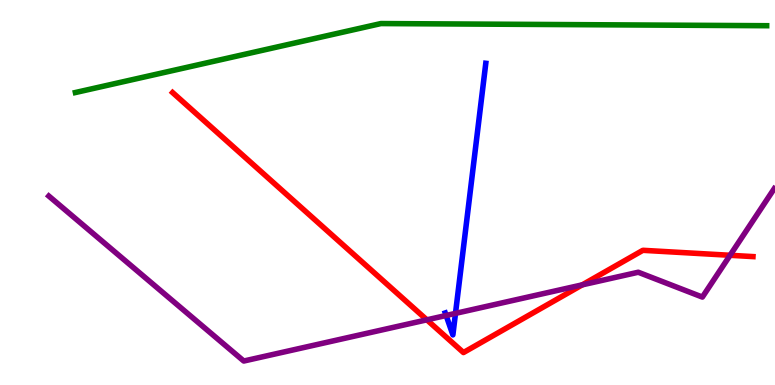[{'lines': ['blue', 'red'], 'intersections': []}, {'lines': ['green', 'red'], 'intersections': []}, {'lines': ['purple', 'red'], 'intersections': [{'x': 5.51, 'y': 1.69}, {'x': 7.51, 'y': 2.6}, {'x': 9.42, 'y': 3.37}]}, {'lines': ['blue', 'green'], 'intersections': []}, {'lines': ['blue', 'purple'], 'intersections': [{'x': 5.76, 'y': 1.81}, {'x': 5.88, 'y': 1.86}]}, {'lines': ['green', 'purple'], 'intersections': []}]